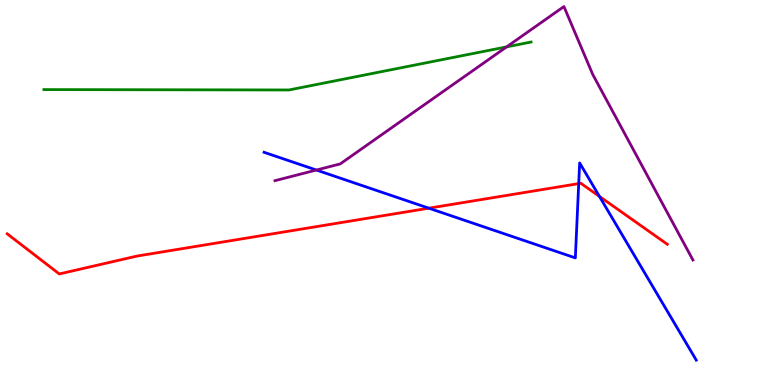[{'lines': ['blue', 'red'], 'intersections': [{'x': 5.53, 'y': 4.59}, {'x': 7.47, 'y': 5.23}, {'x': 7.73, 'y': 4.9}]}, {'lines': ['green', 'red'], 'intersections': []}, {'lines': ['purple', 'red'], 'intersections': []}, {'lines': ['blue', 'green'], 'intersections': []}, {'lines': ['blue', 'purple'], 'intersections': [{'x': 4.08, 'y': 5.58}]}, {'lines': ['green', 'purple'], 'intersections': [{'x': 6.54, 'y': 8.78}]}]